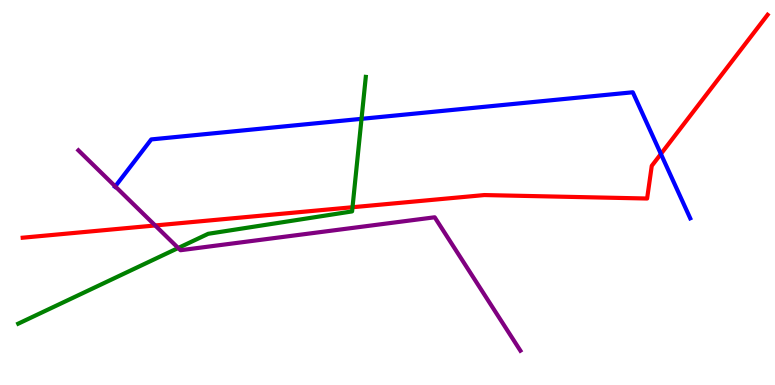[{'lines': ['blue', 'red'], 'intersections': [{'x': 8.53, 'y': 6.0}]}, {'lines': ['green', 'red'], 'intersections': [{'x': 4.55, 'y': 4.62}]}, {'lines': ['purple', 'red'], 'intersections': [{'x': 2.0, 'y': 4.14}]}, {'lines': ['blue', 'green'], 'intersections': [{'x': 4.66, 'y': 6.91}]}, {'lines': ['blue', 'purple'], 'intersections': [{'x': 1.49, 'y': 5.16}]}, {'lines': ['green', 'purple'], 'intersections': [{'x': 2.3, 'y': 3.56}]}]